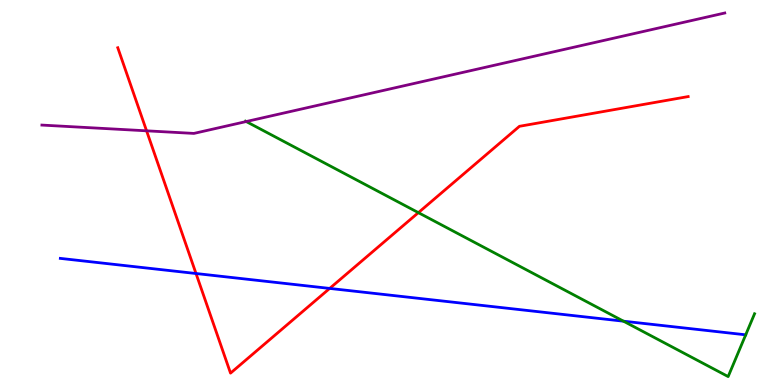[{'lines': ['blue', 'red'], 'intersections': [{'x': 2.53, 'y': 2.9}, {'x': 4.25, 'y': 2.51}]}, {'lines': ['green', 'red'], 'intersections': [{'x': 5.4, 'y': 4.48}]}, {'lines': ['purple', 'red'], 'intersections': [{'x': 1.89, 'y': 6.6}]}, {'lines': ['blue', 'green'], 'intersections': [{'x': 8.04, 'y': 1.66}, {'x': 9.62, 'y': 1.3}]}, {'lines': ['blue', 'purple'], 'intersections': []}, {'lines': ['green', 'purple'], 'intersections': [{'x': 3.18, 'y': 6.84}]}]